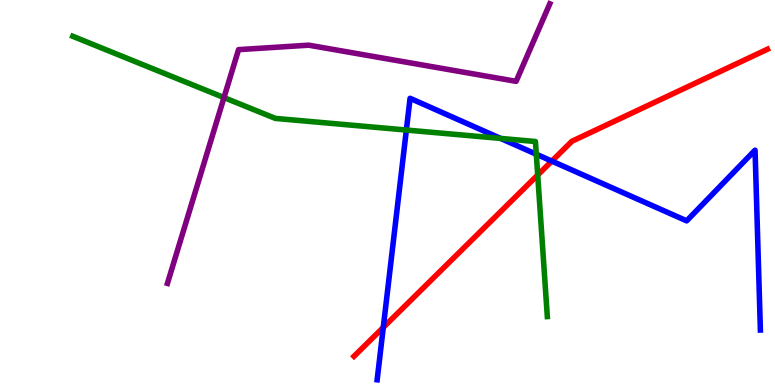[{'lines': ['blue', 'red'], 'intersections': [{'x': 4.95, 'y': 1.5}, {'x': 7.12, 'y': 5.82}]}, {'lines': ['green', 'red'], 'intersections': [{'x': 6.94, 'y': 5.45}]}, {'lines': ['purple', 'red'], 'intersections': []}, {'lines': ['blue', 'green'], 'intersections': [{'x': 5.24, 'y': 6.62}, {'x': 6.46, 'y': 6.4}, {'x': 6.92, 'y': 5.99}]}, {'lines': ['blue', 'purple'], 'intersections': []}, {'lines': ['green', 'purple'], 'intersections': [{'x': 2.89, 'y': 7.47}]}]